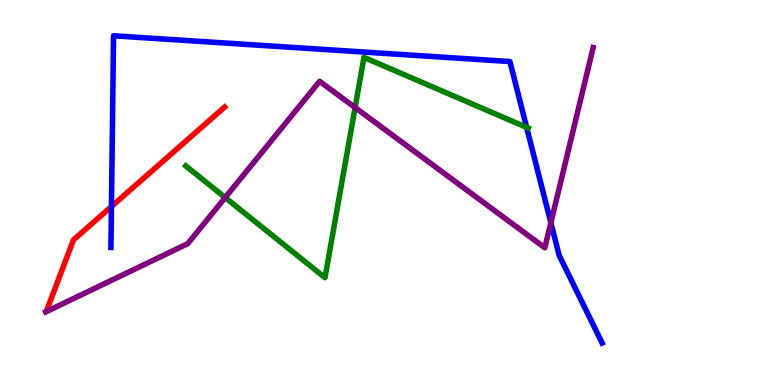[{'lines': ['blue', 'red'], 'intersections': [{'x': 1.44, 'y': 4.64}]}, {'lines': ['green', 'red'], 'intersections': []}, {'lines': ['purple', 'red'], 'intersections': []}, {'lines': ['blue', 'green'], 'intersections': [{'x': 6.8, 'y': 6.69}]}, {'lines': ['blue', 'purple'], 'intersections': [{'x': 7.11, 'y': 4.22}]}, {'lines': ['green', 'purple'], 'intersections': [{'x': 2.91, 'y': 4.87}, {'x': 4.58, 'y': 7.21}]}]